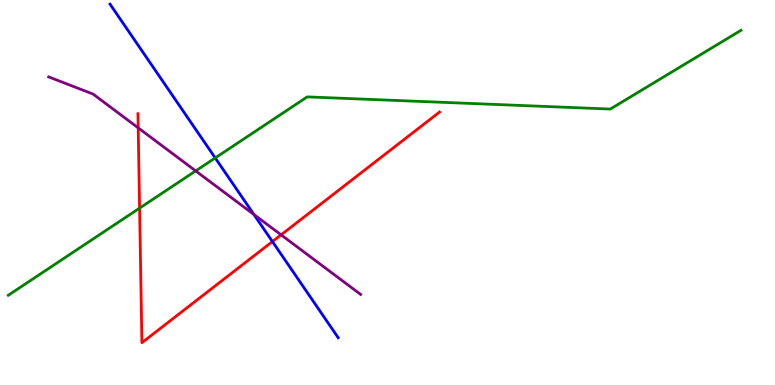[{'lines': ['blue', 'red'], 'intersections': [{'x': 3.52, 'y': 3.73}]}, {'lines': ['green', 'red'], 'intersections': [{'x': 1.8, 'y': 4.59}]}, {'lines': ['purple', 'red'], 'intersections': [{'x': 1.78, 'y': 6.68}, {'x': 3.63, 'y': 3.9}]}, {'lines': ['blue', 'green'], 'intersections': [{'x': 2.78, 'y': 5.9}]}, {'lines': ['blue', 'purple'], 'intersections': [{'x': 3.28, 'y': 4.43}]}, {'lines': ['green', 'purple'], 'intersections': [{'x': 2.52, 'y': 5.56}]}]